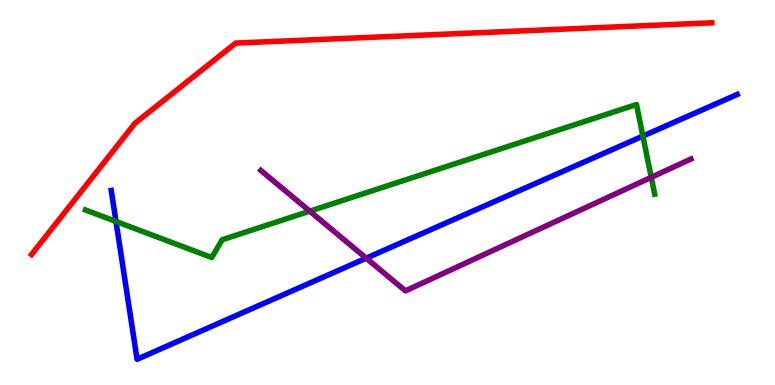[{'lines': ['blue', 'red'], 'intersections': []}, {'lines': ['green', 'red'], 'intersections': []}, {'lines': ['purple', 'red'], 'intersections': []}, {'lines': ['blue', 'green'], 'intersections': [{'x': 1.5, 'y': 4.25}, {'x': 8.3, 'y': 6.47}]}, {'lines': ['blue', 'purple'], 'intersections': [{'x': 4.73, 'y': 3.29}]}, {'lines': ['green', 'purple'], 'intersections': [{'x': 4.0, 'y': 4.52}, {'x': 8.4, 'y': 5.39}]}]